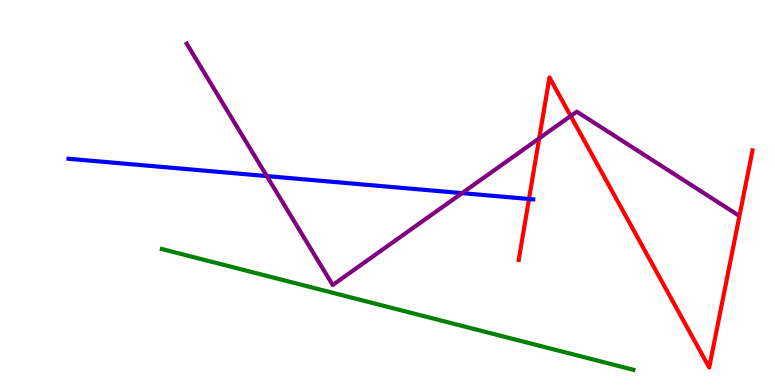[{'lines': ['blue', 'red'], 'intersections': [{'x': 6.83, 'y': 4.83}]}, {'lines': ['green', 'red'], 'intersections': []}, {'lines': ['purple', 'red'], 'intersections': [{'x': 6.96, 'y': 6.41}, {'x': 7.36, 'y': 6.99}]}, {'lines': ['blue', 'green'], 'intersections': []}, {'lines': ['blue', 'purple'], 'intersections': [{'x': 3.44, 'y': 5.43}, {'x': 5.96, 'y': 4.98}]}, {'lines': ['green', 'purple'], 'intersections': []}]